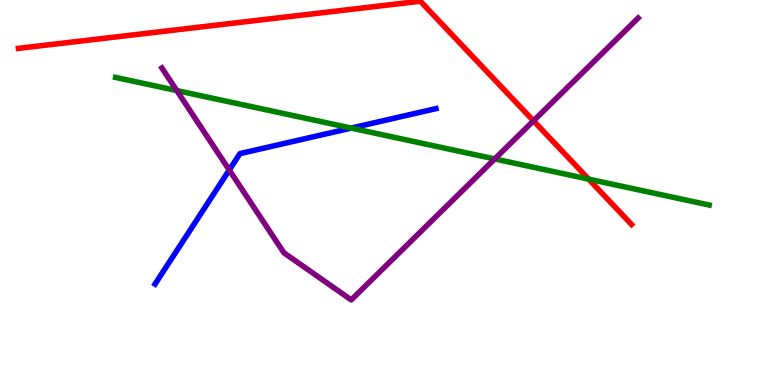[{'lines': ['blue', 'red'], 'intersections': []}, {'lines': ['green', 'red'], 'intersections': [{'x': 7.6, 'y': 5.35}]}, {'lines': ['purple', 'red'], 'intersections': [{'x': 6.88, 'y': 6.86}]}, {'lines': ['blue', 'green'], 'intersections': [{'x': 4.53, 'y': 6.67}]}, {'lines': ['blue', 'purple'], 'intersections': [{'x': 2.96, 'y': 5.58}]}, {'lines': ['green', 'purple'], 'intersections': [{'x': 2.28, 'y': 7.65}, {'x': 6.38, 'y': 5.87}]}]